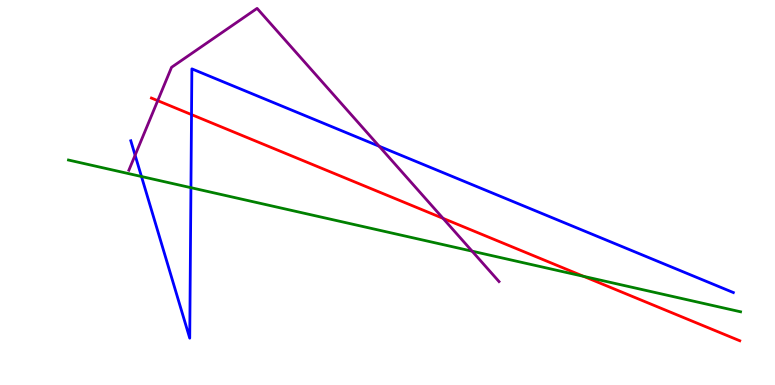[{'lines': ['blue', 'red'], 'intersections': [{'x': 2.47, 'y': 7.02}]}, {'lines': ['green', 'red'], 'intersections': [{'x': 7.53, 'y': 2.82}]}, {'lines': ['purple', 'red'], 'intersections': [{'x': 2.04, 'y': 7.39}, {'x': 5.72, 'y': 4.33}]}, {'lines': ['blue', 'green'], 'intersections': [{'x': 1.83, 'y': 5.42}, {'x': 2.46, 'y': 5.13}]}, {'lines': ['blue', 'purple'], 'intersections': [{'x': 1.74, 'y': 5.97}, {'x': 4.89, 'y': 6.2}]}, {'lines': ['green', 'purple'], 'intersections': [{'x': 6.09, 'y': 3.48}]}]